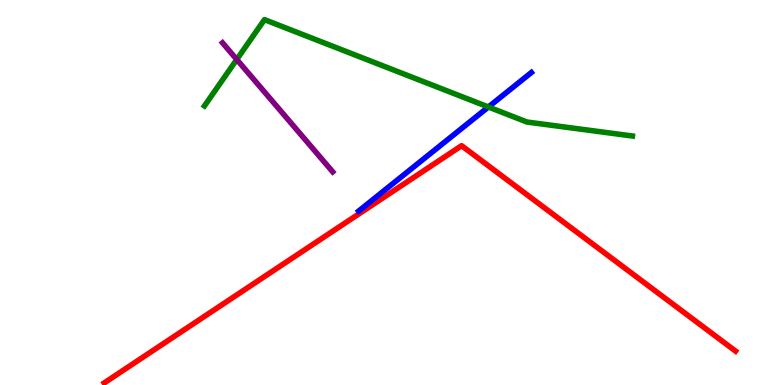[{'lines': ['blue', 'red'], 'intersections': []}, {'lines': ['green', 'red'], 'intersections': []}, {'lines': ['purple', 'red'], 'intersections': []}, {'lines': ['blue', 'green'], 'intersections': [{'x': 6.3, 'y': 7.22}]}, {'lines': ['blue', 'purple'], 'intersections': []}, {'lines': ['green', 'purple'], 'intersections': [{'x': 3.05, 'y': 8.45}]}]